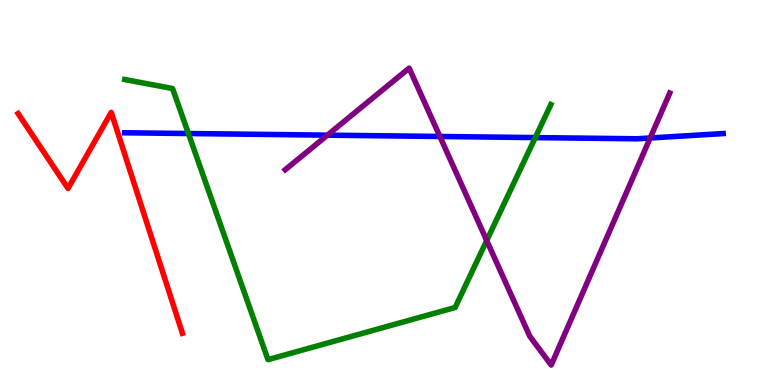[{'lines': ['blue', 'red'], 'intersections': []}, {'lines': ['green', 'red'], 'intersections': []}, {'lines': ['purple', 'red'], 'intersections': []}, {'lines': ['blue', 'green'], 'intersections': [{'x': 2.43, 'y': 6.53}, {'x': 6.91, 'y': 6.43}]}, {'lines': ['blue', 'purple'], 'intersections': [{'x': 4.22, 'y': 6.49}, {'x': 5.68, 'y': 6.46}, {'x': 8.39, 'y': 6.42}]}, {'lines': ['green', 'purple'], 'intersections': [{'x': 6.28, 'y': 3.75}]}]